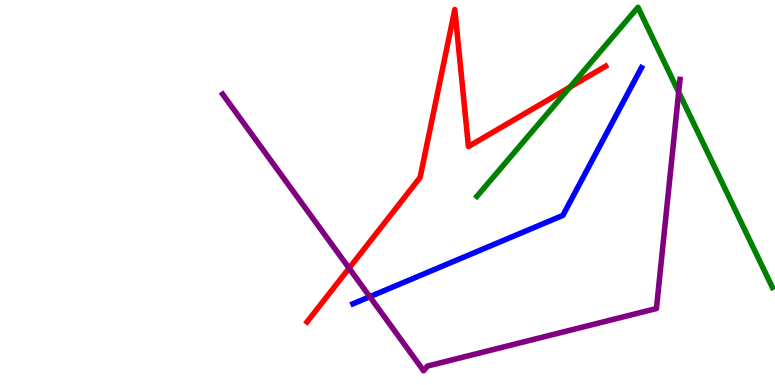[{'lines': ['blue', 'red'], 'intersections': []}, {'lines': ['green', 'red'], 'intersections': [{'x': 7.35, 'y': 7.74}]}, {'lines': ['purple', 'red'], 'intersections': [{'x': 4.5, 'y': 3.03}]}, {'lines': ['blue', 'green'], 'intersections': []}, {'lines': ['blue', 'purple'], 'intersections': [{'x': 4.77, 'y': 2.29}]}, {'lines': ['green', 'purple'], 'intersections': [{'x': 8.76, 'y': 7.61}]}]